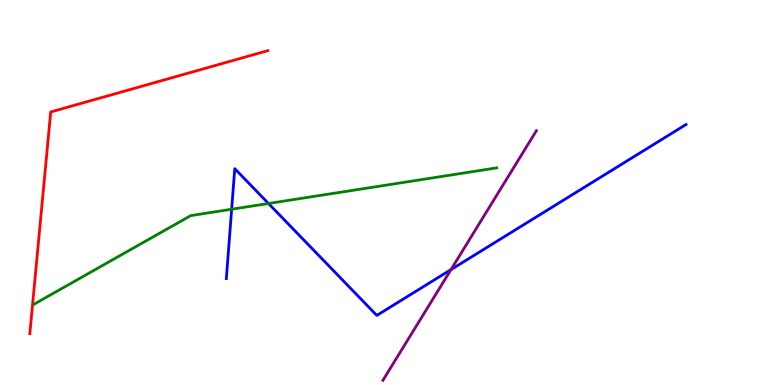[{'lines': ['blue', 'red'], 'intersections': []}, {'lines': ['green', 'red'], 'intersections': []}, {'lines': ['purple', 'red'], 'intersections': []}, {'lines': ['blue', 'green'], 'intersections': [{'x': 2.99, 'y': 4.57}, {'x': 3.46, 'y': 4.71}]}, {'lines': ['blue', 'purple'], 'intersections': [{'x': 5.82, 'y': 3.0}]}, {'lines': ['green', 'purple'], 'intersections': []}]